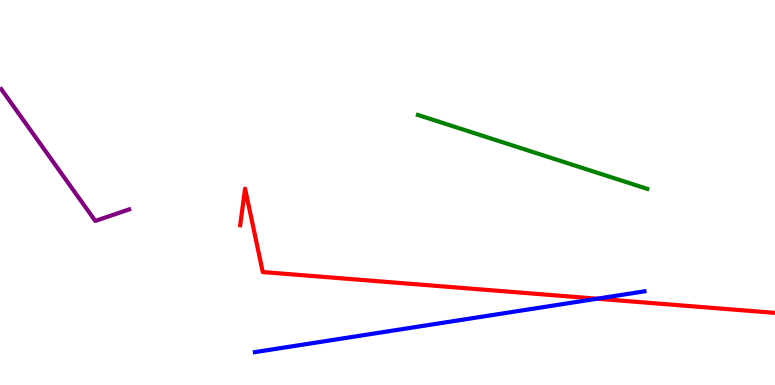[{'lines': ['blue', 'red'], 'intersections': [{'x': 7.71, 'y': 2.24}]}, {'lines': ['green', 'red'], 'intersections': []}, {'lines': ['purple', 'red'], 'intersections': []}, {'lines': ['blue', 'green'], 'intersections': []}, {'lines': ['blue', 'purple'], 'intersections': []}, {'lines': ['green', 'purple'], 'intersections': []}]